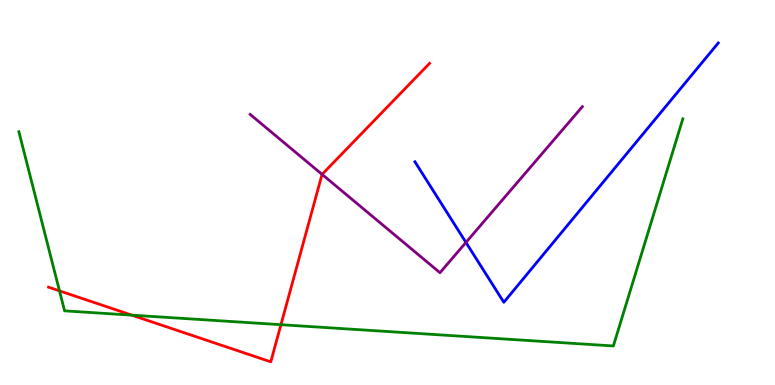[{'lines': ['blue', 'red'], 'intersections': []}, {'lines': ['green', 'red'], 'intersections': [{'x': 0.767, 'y': 2.45}, {'x': 1.7, 'y': 1.81}, {'x': 3.63, 'y': 1.57}]}, {'lines': ['purple', 'red'], 'intersections': [{'x': 4.16, 'y': 5.47}]}, {'lines': ['blue', 'green'], 'intersections': []}, {'lines': ['blue', 'purple'], 'intersections': [{'x': 6.01, 'y': 3.7}]}, {'lines': ['green', 'purple'], 'intersections': []}]